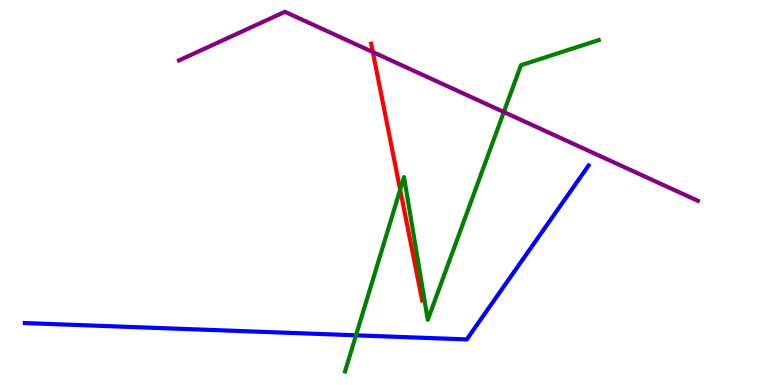[{'lines': ['blue', 'red'], 'intersections': []}, {'lines': ['green', 'red'], 'intersections': [{'x': 5.16, 'y': 5.07}]}, {'lines': ['purple', 'red'], 'intersections': [{'x': 4.81, 'y': 8.65}]}, {'lines': ['blue', 'green'], 'intersections': [{'x': 4.59, 'y': 1.29}]}, {'lines': ['blue', 'purple'], 'intersections': []}, {'lines': ['green', 'purple'], 'intersections': [{'x': 6.5, 'y': 7.09}]}]